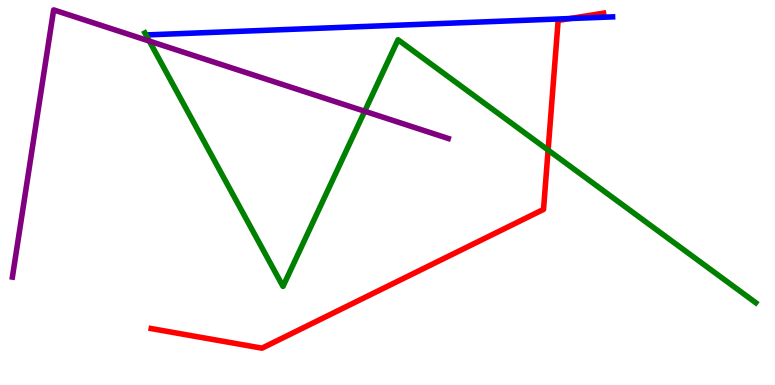[{'lines': ['blue', 'red'], 'intersections': [{'x': 7.36, 'y': 9.52}]}, {'lines': ['green', 'red'], 'intersections': [{'x': 7.07, 'y': 6.1}]}, {'lines': ['purple', 'red'], 'intersections': []}, {'lines': ['blue', 'green'], 'intersections': []}, {'lines': ['blue', 'purple'], 'intersections': []}, {'lines': ['green', 'purple'], 'intersections': [{'x': 1.93, 'y': 8.93}, {'x': 4.71, 'y': 7.11}]}]